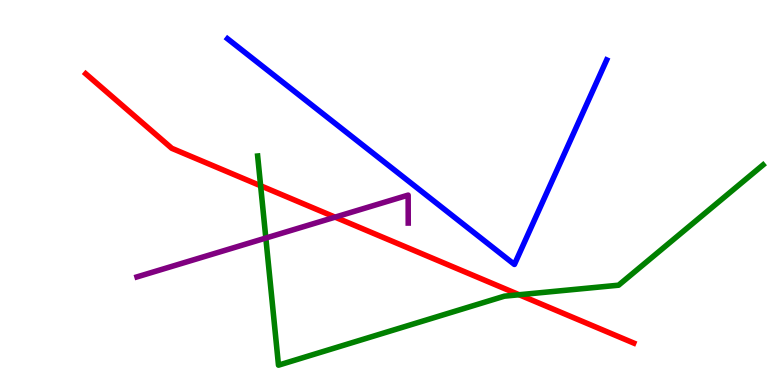[{'lines': ['blue', 'red'], 'intersections': []}, {'lines': ['green', 'red'], 'intersections': [{'x': 3.36, 'y': 5.17}, {'x': 6.7, 'y': 2.34}]}, {'lines': ['purple', 'red'], 'intersections': [{'x': 4.32, 'y': 4.36}]}, {'lines': ['blue', 'green'], 'intersections': []}, {'lines': ['blue', 'purple'], 'intersections': []}, {'lines': ['green', 'purple'], 'intersections': [{'x': 3.43, 'y': 3.82}]}]